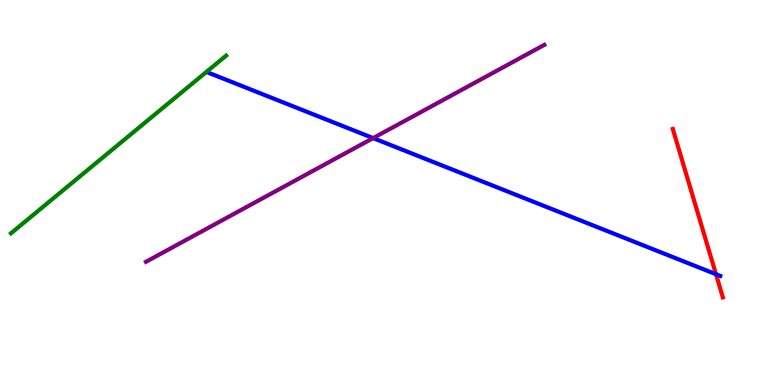[{'lines': ['blue', 'red'], 'intersections': [{'x': 9.24, 'y': 2.88}]}, {'lines': ['green', 'red'], 'intersections': []}, {'lines': ['purple', 'red'], 'intersections': []}, {'lines': ['blue', 'green'], 'intersections': []}, {'lines': ['blue', 'purple'], 'intersections': [{'x': 4.81, 'y': 6.41}]}, {'lines': ['green', 'purple'], 'intersections': []}]